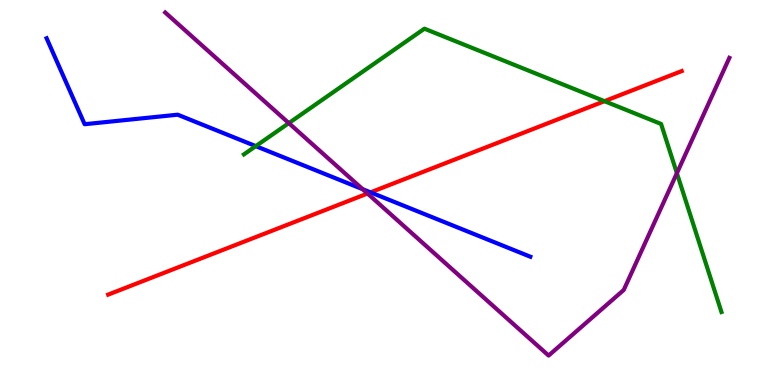[{'lines': ['blue', 'red'], 'intersections': [{'x': 4.78, 'y': 5.0}]}, {'lines': ['green', 'red'], 'intersections': [{'x': 7.8, 'y': 7.37}]}, {'lines': ['purple', 'red'], 'intersections': [{'x': 4.74, 'y': 4.97}]}, {'lines': ['blue', 'green'], 'intersections': [{'x': 3.3, 'y': 6.2}]}, {'lines': ['blue', 'purple'], 'intersections': [{'x': 4.68, 'y': 5.09}]}, {'lines': ['green', 'purple'], 'intersections': [{'x': 3.73, 'y': 6.8}, {'x': 8.73, 'y': 5.5}]}]